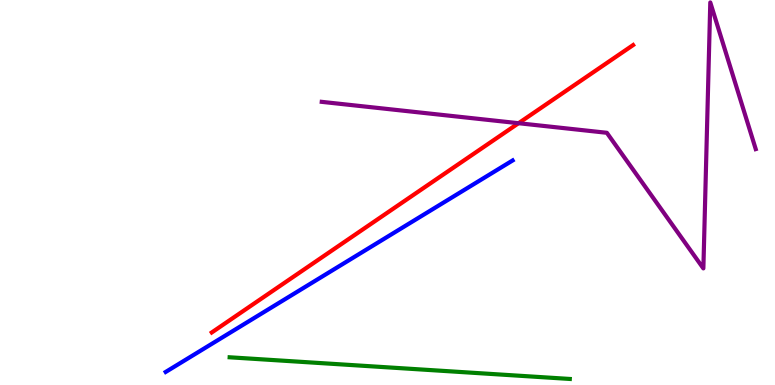[{'lines': ['blue', 'red'], 'intersections': []}, {'lines': ['green', 'red'], 'intersections': []}, {'lines': ['purple', 'red'], 'intersections': [{'x': 6.69, 'y': 6.8}]}, {'lines': ['blue', 'green'], 'intersections': []}, {'lines': ['blue', 'purple'], 'intersections': []}, {'lines': ['green', 'purple'], 'intersections': []}]